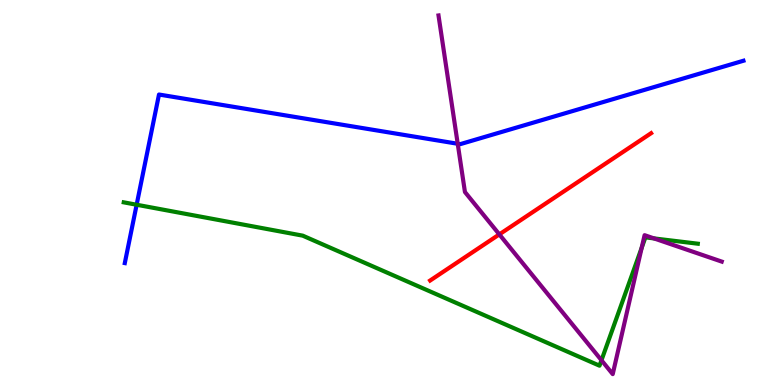[{'lines': ['blue', 'red'], 'intersections': []}, {'lines': ['green', 'red'], 'intersections': []}, {'lines': ['purple', 'red'], 'intersections': [{'x': 6.44, 'y': 3.91}]}, {'lines': ['blue', 'green'], 'intersections': [{'x': 1.76, 'y': 4.68}]}, {'lines': ['blue', 'purple'], 'intersections': [{'x': 5.91, 'y': 6.27}]}, {'lines': ['green', 'purple'], 'intersections': [{'x': 7.76, 'y': 0.643}, {'x': 8.28, 'y': 3.57}, {'x': 8.44, 'y': 3.81}]}]